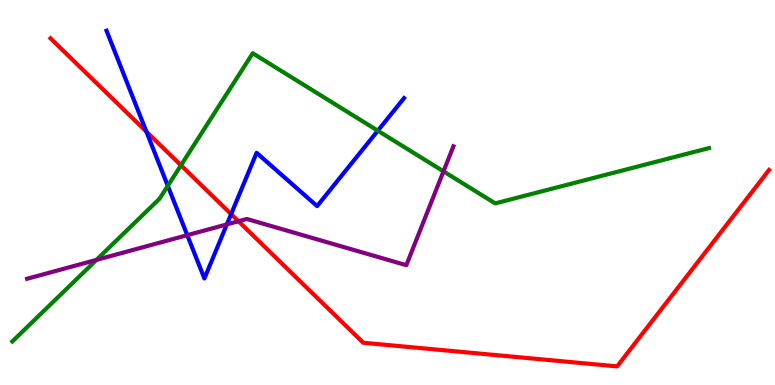[{'lines': ['blue', 'red'], 'intersections': [{'x': 1.89, 'y': 6.58}, {'x': 2.98, 'y': 4.44}]}, {'lines': ['green', 'red'], 'intersections': [{'x': 2.34, 'y': 5.71}]}, {'lines': ['purple', 'red'], 'intersections': [{'x': 3.08, 'y': 4.25}]}, {'lines': ['blue', 'green'], 'intersections': [{'x': 2.17, 'y': 5.17}, {'x': 4.88, 'y': 6.61}]}, {'lines': ['blue', 'purple'], 'intersections': [{'x': 2.42, 'y': 3.89}, {'x': 2.93, 'y': 4.17}]}, {'lines': ['green', 'purple'], 'intersections': [{'x': 1.24, 'y': 3.25}, {'x': 5.72, 'y': 5.55}]}]